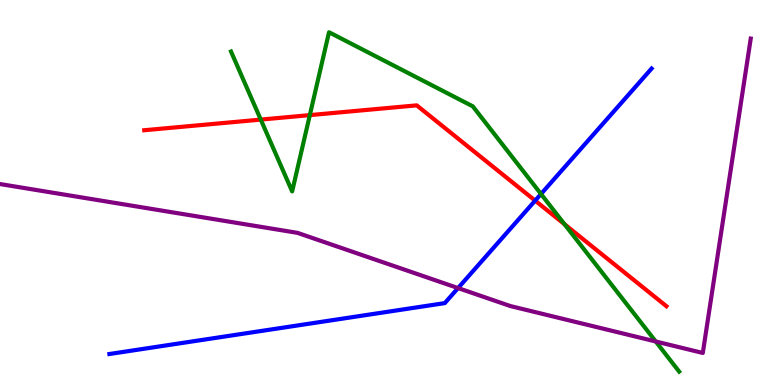[{'lines': ['blue', 'red'], 'intersections': [{'x': 6.91, 'y': 4.79}]}, {'lines': ['green', 'red'], 'intersections': [{'x': 3.36, 'y': 6.89}, {'x': 4.0, 'y': 7.01}, {'x': 7.28, 'y': 4.18}]}, {'lines': ['purple', 'red'], 'intersections': []}, {'lines': ['blue', 'green'], 'intersections': [{'x': 6.98, 'y': 4.96}]}, {'lines': ['blue', 'purple'], 'intersections': [{'x': 5.91, 'y': 2.52}]}, {'lines': ['green', 'purple'], 'intersections': [{'x': 8.46, 'y': 1.13}]}]